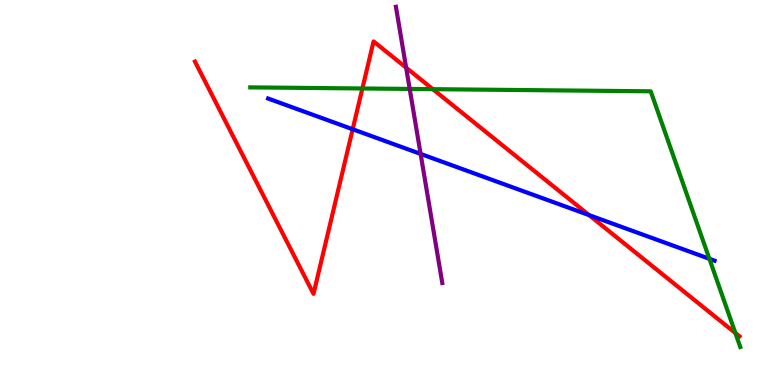[{'lines': ['blue', 'red'], 'intersections': [{'x': 4.55, 'y': 6.64}, {'x': 7.6, 'y': 4.41}]}, {'lines': ['green', 'red'], 'intersections': [{'x': 4.68, 'y': 7.7}, {'x': 5.58, 'y': 7.68}, {'x': 9.49, 'y': 1.35}]}, {'lines': ['purple', 'red'], 'intersections': [{'x': 5.24, 'y': 8.24}]}, {'lines': ['blue', 'green'], 'intersections': [{'x': 9.15, 'y': 3.28}]}, {'lines': ['blue', 'purple'], 'intersections': [{'x': 5.43, 'y': 6.0}]}, {'lines': ['green', 'purple'], 'intersections': [{'x': 5.29, 'y': 7.69}]}]